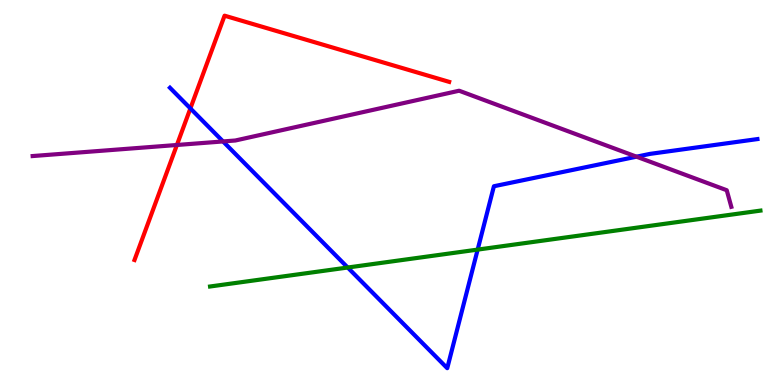[{'lines': ['blue', 'red'], 'intersections': [{'x': 2.46, 'y': 7.18}]}, {'lines': ['green', 'red'], 'intersections': []}, {'lines': ['purple', 'red'], 'intersections': [{'x': 2.28, 'y': 6.23}]}, {'lines': ['blue', 'green'], 'intersections': [{'x': 4.49, 'y': 3.05}, {'x': 6.16, 'y': 3.52}]}, {'lines': ['blue', 'purple'], 'intersections': [{'x': 2.88, 'y': 6.33}, {'x': 8.21, 'y': 5.93}]}, {'lines': ['green', 'purple'], 'intersections': []}]